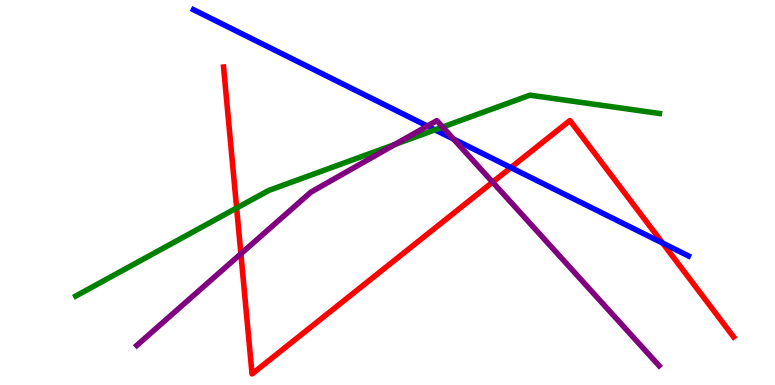[{'lines': ['blue', 'red'], 'intersections': [{'x': 6.59, 'y': 5.65}, {'x': 8.55, 'y': 3.69}]}, {'lines': ['green', 'red'], 'intersections': [{'x': 3.05, 'y': 4.6}]}, {'lines': ['purple', 'red'], 'intersections': [{'x': 3.11, 'y': 3.41}, {'x': 6.36, 'y': 5.27}]}, {'lines': ['blue', 'green'], 'intersections': [{'x': 5.61, 'y': 6.63}]}, {'lines': ['blue', 'purple'], 'intersections': [{'x': 5.51, 'y': 6.73}, {'x': 5.85, 'y': 6.39}]}, {'lines': ['green', 'purple'], 'intersections': [{'x': 5.1, 'y': 6.25}, {'x': 5.71, 'y': 6.7}]}]